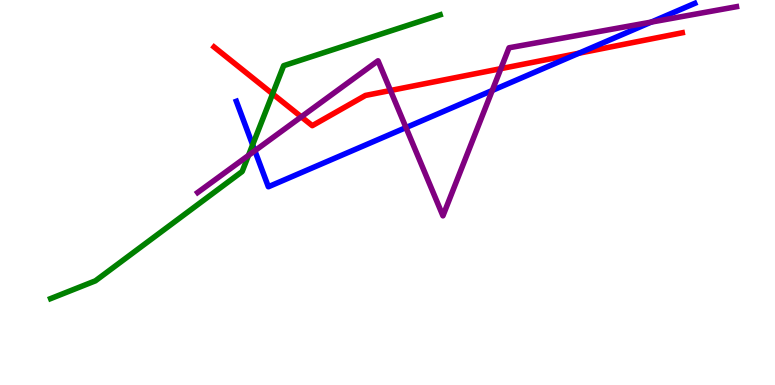[{'lines': ['blue', 'red'], 'intersections': [{'x': 7.47, 'y': 8.62}]}, {'lines': ['green', 'red'], 'intersections': [{'x': 3.52, 'y': 7.56}]}, {'lines': ['purple', 'red'], 'intersections': [{'x': 3.89, 'y': 6.97}, {'x': 5.04, 'y': 7.65}, {'x': 6.46, 'y': 8.22}]}, {'lines': ['blue', 'green'], 'intersections': [{'x': 3.26, 'y': 6.24}]}, {'lines': ['blue', 'purple'], 'intersections': [{'x': 3.29, 'y': 6.08}, {'x': 5.24, 'y': 6.69}, {'x': 6.35, 'y': 7.65}, {'x': 8.4, 'y': 9.43}]}, {'lines': ['green', 'purple'], 'intersections': [{'x': 3.21, 'y': 5.96}]}]